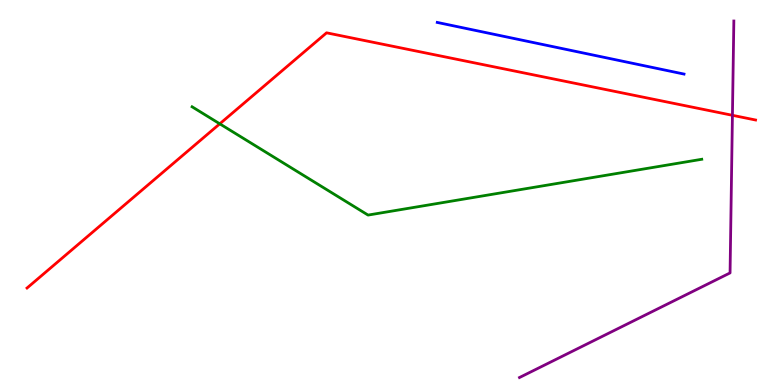[{'lines': ['blue', 'red'], 'intersections': []}, {'lines': ['green', 'red'], 'intersections': [{'x': 2.84, 'y': 6.78}]}, {'lines': ['purple', 'red'], 'intersections': [{'x': 9.45, 'y': 7.01}]}, {'lines': ['blue', 'green'], 'intersections': []}, {'lines': ['blue', 'purple'], 'intersections': []}, {'lines': ['green', 'purple'], 'intersections': []}]